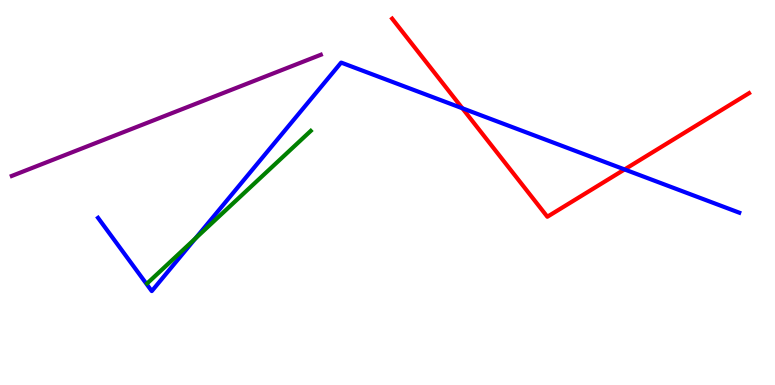[{'lines': ['blue', 'red'], 'intersections': [{'x': 5.97, 'y': 7.19}, {'x': 8.06, 'y': 5.6}]}, {'lines': ['green', 'red'], 'intersections': []}, {'lines': ['purple', 'red'], 'intersections': []}, {'lines': ['blue', 'green'], 'intersections': [{'x': 2.52, 'y': 3.81}]}, {'lines': ['blue', 'purple'], 'intersections': []}, {'lines': ['green', 'purple'], 'intersections': []}]